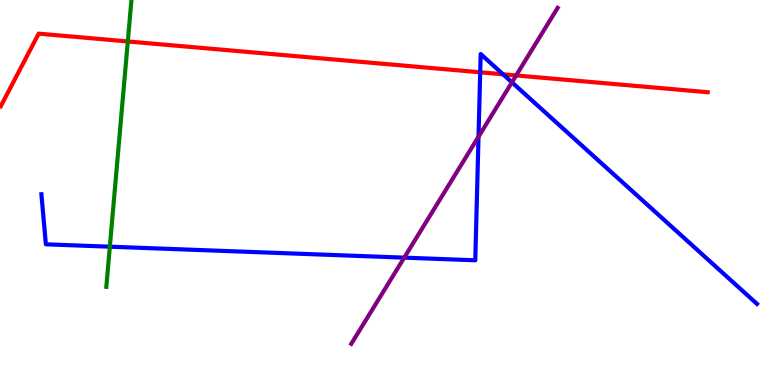[{'lines': ['blue', 'red'], 'intersections': [{'x': 6.2, 'y': 8.12}, {'x': 6.49, 'y': 8.07}]}, {'lines': ['green', 'red'], 'intersections': [{'x': 1.65, 'y': 8.92}]}, {'lines': ['purple', 'red'], 'intersections': [{'x': 6.66, 'y': 8.04}]}, {'lines': ['blue', 'green'], 'intersections': [{'x': 1.42, 'y': 3.59}]}, {'lines': ['blue', 'purple'], 'intersections': [{'x': 5.22, 'y': 3.31}, {'x': 6.17, 'y': 6.45}, {'x': 6.61, 'y': 7.86}]}, {'lines': ['green', 'purple'], 'intersections': []}]